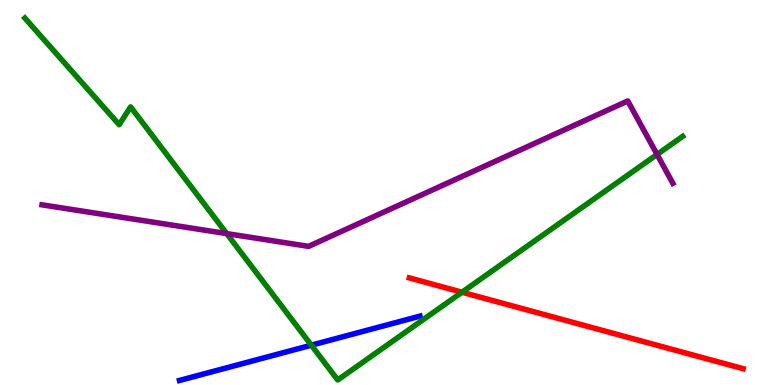[{'lines': ['blue', 'red'], 'intersections': []}, {'lines': ['green', 'red'], 'intersections': [{'x': 5.96, 'y': 2.41}]}, {'lines': ['purple', 'red'], 'intersections': []}, {'lines': ['blue', 'green'], 'intersections': [{'x': 4.02, 'y': 1.03}]}, {'lines': ['blue', 'purple'], 'intersections': []}, {'lines': ['green', 'purple'], 'intersections': [{'x': 2.93, 'y': 3.93}, {'x': 8.48, 'y': 5.99}]}]